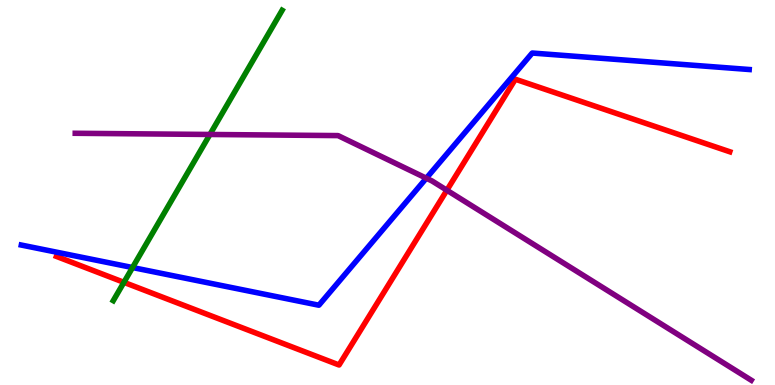[{'lines': ['blue', 'red'], 'intersections': []}, {'lines': ['green', 'red'], 'intersections': [{'x': 1.6, 'y': 2.67}]}, {'lines': ['purple', 'red'], 'intersections': [{'x': 5.77, 'y': 5.06}]}, {'lines': ['blue', 'green'], 'intersections': [{'x': 1.71, 'y': 3.05}]}, {'lines': ['blue', 'purple'], 'intersections': [{'x': 5.5, 'y': 5.37}]}, {'lines': ['green', 'purple'], 'intersections': [{'x': 2.71, 'y': 6.51}]}]